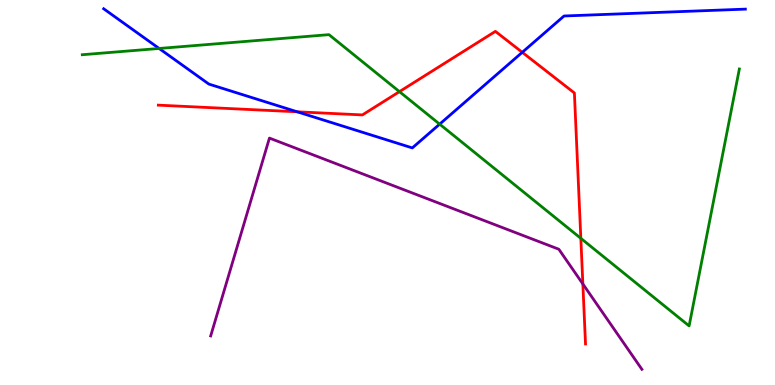[{'lines': ['blue', 'red'], 'intersections': [{'x': 3.83, 'y': 7.1}, {'x': 6.74, 'y': 8.64}]}, {'lines': ['green', 'red'], 'intersections': [{'x': 5.15, 'y': 7.62}, {'x': 7.49, 'y': 3.81}]}, {'lines': ['purple', 'red'], 'intersections': [{'x': 7.52, 'y': 2.62}]}, {'lines': ['blue', 'green'], 'intersections': [{'x': 2.05, 'y': 8.74}, {'x': 5.67, 'y': 6.78}]}, {'lines': ['blue', 'purple'], 'intersections': []}, {'lines': ['green', 'purple'], 'intersections': []}]